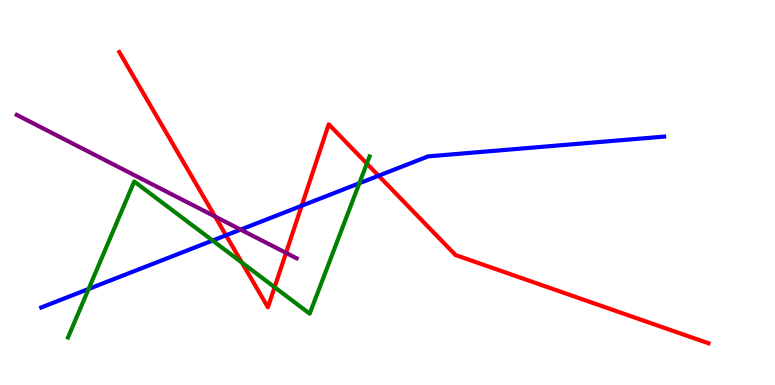[{'lines': ['blue', 'red'], 'intersections': [{'x': 2.92, 'y': 3.89}, {'x': 3.89, 'y': 4.66}, {'x': 4.89, 'y': 5.44}]}, {'lines': ['green', 'red'], 'intersections': [{'x': 3.12, 'y': 3.18}, {'x': 3.54, 'y': 2.54}, {'x': 4.73, 'y': 5.75}]}, {'lines': ['purple', 'red'], 'intersections': [{'x': 2.78, 'y': 4.38}, {'x': 3.69, 'y': 3.43}]}, {'lines': ['blue', 'green'], 'intersections': [{'x': 1.14, 'y': 2.49}, {'x': 2.74, 'y': 3.75}, {'x': 4.64, 'y': 5.24}]}, {'lines': ['blue', 'purple'], 'intersections': [{'x': 3.1, 'y': 4.04}]}, {'lines': ['green', 'purple'], 'intersections': []}]